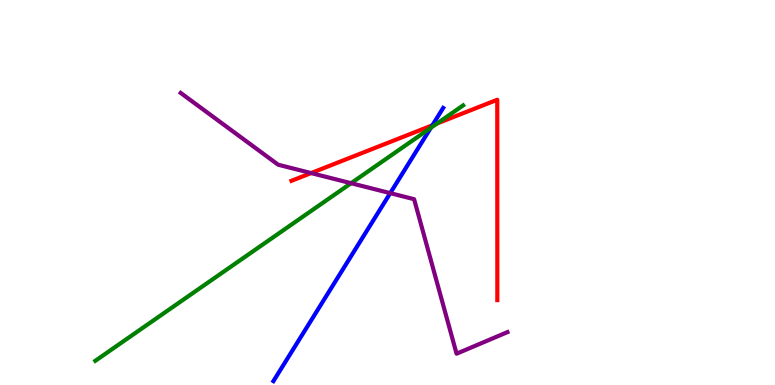[{'lines': ['blue', 'red'], 'intersections': [{'x': 5.58, 'y': 6.75}]}, {'lines': ['green', 'red'], 'intersections': [{'x': 5.64, 'y': 6.79}]}, {'lines': ['purple', 'red'], 'intersections': [{'x': 4.01, 'y': 5.5}]}, {'lines': ['blue', 'green'], 'intersections': [{'x': 5.56, 'y': 6.68}]}, {'lines': ['blue', 'purple'], 'intersections': [{'x': 5.04, 'y': 4.98}]}, {'lines': ['green', 'purple'], 'intersections': [{'x': 4.53, 'y': 5.24}]}]